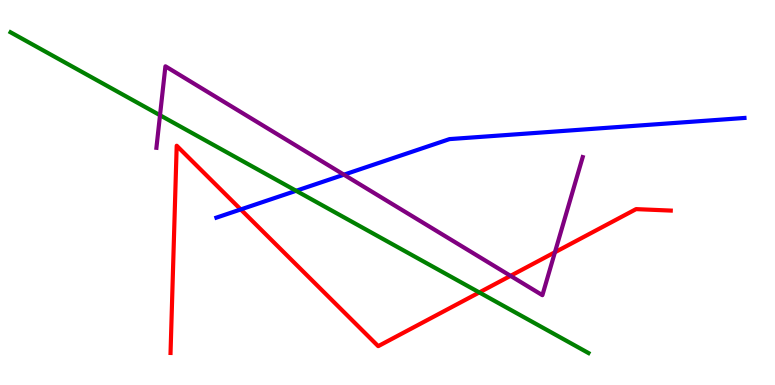[{'lines': ['blue', 'red'], 'intersections': [{'x': 3.11, 'y': 4.56}]}, {'lines': ['green', 'red'], 'intersections': [{'x': 6.18, 'y': 2.4}]}, {'lines': ['purple', 'red'], 'intersections': [{'x': 6.59, 'y': 2.84}, {'x': 7.16, 'y': 3.45}]}, {'lines': ['blue', 'green'], 'intersections': [{'x': 3.82, 'y': 5.04}]}, {'lines': ['blue', 'purple'], 'intersections': [{'x': 4.44, 'y': 5.46}]}, {'lines': ['green', 'purple'], 'intersections': [{'x': 2.06, 'y': 7.01}]}]